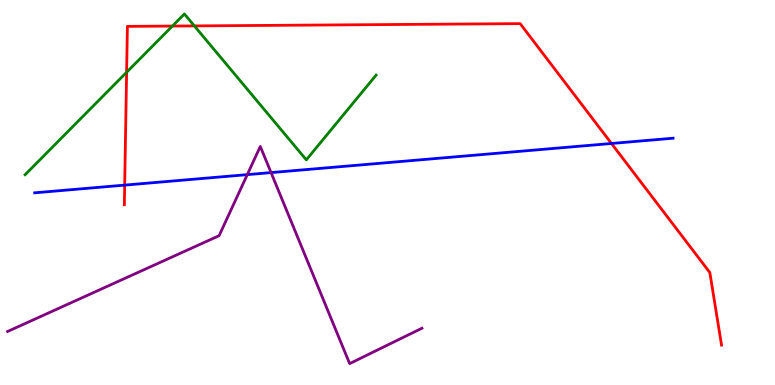[{'lines': ['blue', 'red'], 'intersections': [{'x': 1.61, 'y': 5.19}, {'x': 7.89, 'y': 6.27}]}, {'lines': ['green', 'red'], 'intersections': [{'x': 1.63, 'y': 8.12}, {'x': 2.22, 'y': 9.32}, {'x': 2.51, 'y': 9.33}]}, {'lines': ['purple', 'red'], 'intersections': []}, {'lines': ['blue', 'green'], 'intersections': []}, {'lines': ['blue', 'purple'], 'intersections': [{'x': 3.19, 'y': 5.46}, {'x': 3.5, 'y': 5.52}]}, {'lines': ['green', 'purple'], 'intersections': []}]